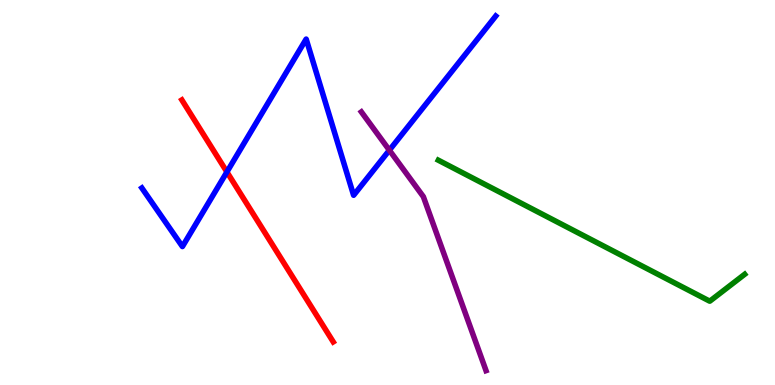[{'lines': ['blue', 'red'], 'intersections': [{'x': 2.93, 'y': 5.53}]}, {'lines': ['green', 'red'], 'intersections': []}, {'lines': ['purple', 'red'], 'intersections': []}, {'lines': ['blue', 'green'], 'intersections': []}, {'lines': ['blue', 'purple'], 'intersections': [{'x': 5.02, 'y': 6.1}]}, {'lines': ['green', 'purple'], 'intersections': []}]